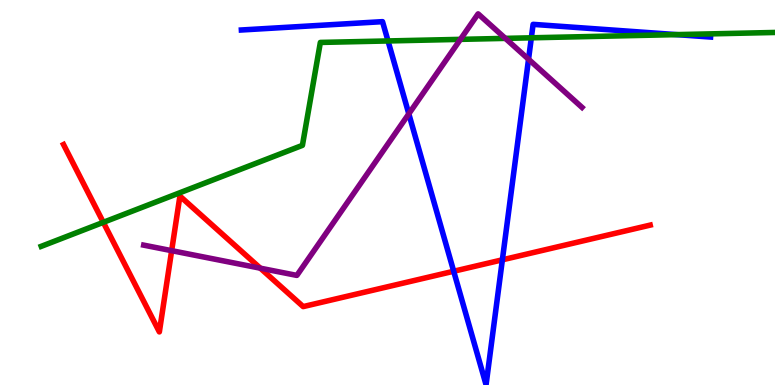[{'lines': ['blue', 'red'], 'intersections': [{'x': 5.85, 'y': 2.95}, {'x': 6.48, 'y': 3.25}]}, {'lines': ['green', 'red'], 'intersections': [{'x': 1.33, 'y': 4.22}]}, {'lines': ['purple', 'red'], 'intersections': [{'x': 2.21, 'y': 3.49}, {'x': 3.36, 'y': 3.03}]}, {'lines': ['blue', 'green'], 'intersections': [{'x': 5.01, 'y': 8.94}, {'x': 6.86, 'y': 9.02}, {'x': 8.73, 'y': 9.1}]}, {'lines': ['blue', 'purple'], 'intersections': [{'x': 5.27, 'y': 7.04}, {'x': 6.82, 'y': 8.46}]}, {'lines': ['green', 'purple'], 'intersections': [{'x': 5.94, 'y': 8.98}, {'x': 6.52, 'y': 9.0}]}]